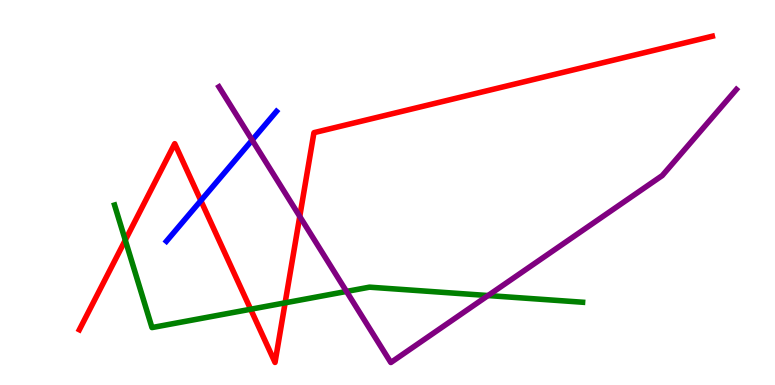[{'lines': ['blue', 'red'], 'intersections': [{'x': 2.59, 'y': 4.79}]}, {'lines': ['green', 'red'], 'intersections': [{'x': 1.62, 'y': 3.76}, {'x': 3.23, 'y': 1.97}, {'x': 3.68, 'y': 2.13}]}, {'lines': ['purple', 'red'], 'intersections': [{'x': 3.87, 'y': 4.38}]}, {'lines': ['blue', 'green'], 'intersections': []}, {'lines': ['blue', 'purple'], 'intersections': [{'x': 3.25, 'y': 6.36}]}, {'lines': ['green', 'purple'], 'intersections': [{'x': 4.47, 'y': 2.43}, {'x': 6.3, 'y': 2.32}]}]